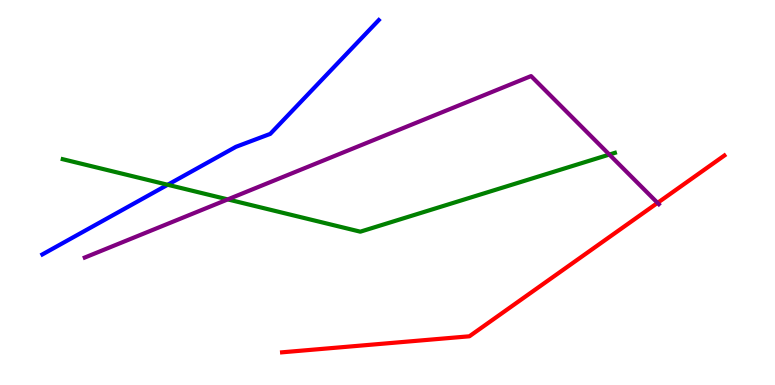[{'lines': ['blue', 'red'], 'intersections': []}, {'lines': ['green', 'red'], 'intersections': []}, {'lines': ['purple', 'red'], 'intersections': [{'x': 8.48, 'y': 4.73}]}, {'lines': ['blue', 'green'], 'intersections': [{'x': 2.16, 'y': 5.2}]}, {'lines': ['blue', 'purple'], 'intersections': []}, {'lines': ['green', 'purple'], 'intersections': [{'x': 2.94, 'y': 4.82}, {'x': 7.86, 'y': 5.99}]}]